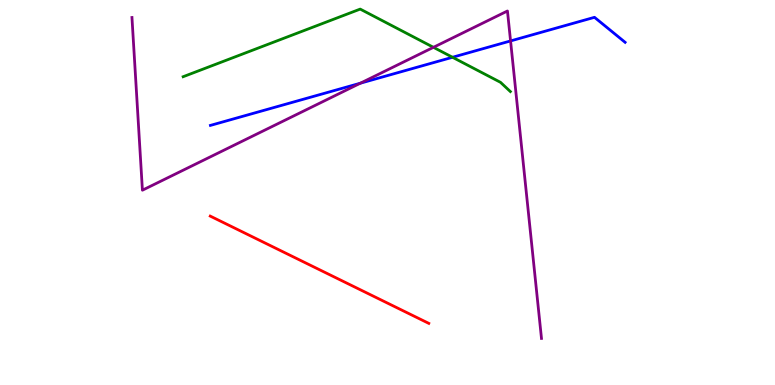[{'lines': ['blue', 'red'], 'intersections': []}, {'lines': ['green', 'red'], 'intersections': []}, {'lines': ['purple', 'red'], 'intersections': []}, {'lines': ['blue', 'green'], 'intersections': [{'x': 5.84, 'y': 8.51}]}, {'lines': ['blue', 'purple'], 'intersections': [{'x': 4.65, 'y': 7.84}, {'x': 6.59, 'y': 8.94}]}, {'lines': ['green', 'purple'], 'intersections': [{'x': 5.59, 'y': 8.77}]}]